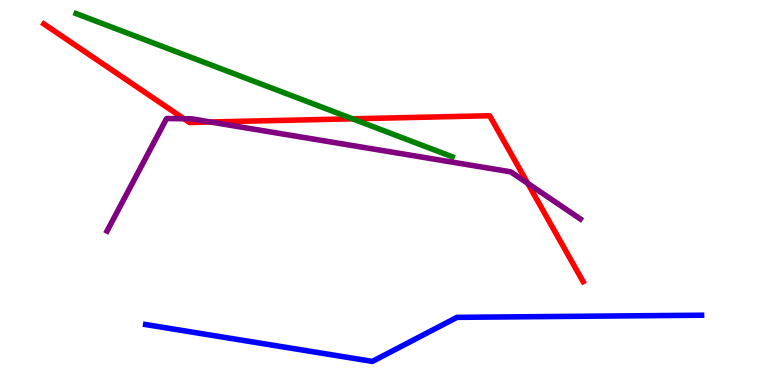[{'lines': ['blue', 'red'], 'intersections': []}, {'lines': ['green', 'red'], 'intersections': [{'x': 4.55, 'y': 6.91}]}, {'lines': ['purple', 'red'], 'intersections': [{'x': 2.37, 'y': 6.92}, {'x': 2.72, 'y': 6.83}, {'x': 6.81, 'y': 5.24}]}, {'lines': ['blue', 'green'], 'intersections': []}, {'lines': ['blue', 'purple'], 'intersections': []}, {'lines': ['green', 'purple'], 'intersections': []}]